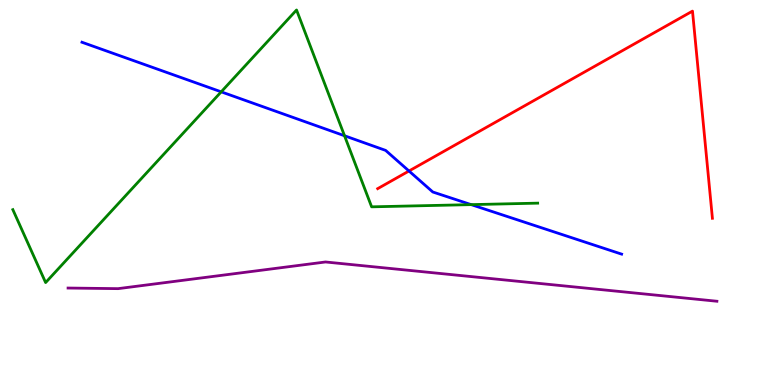[{'lines': ['blue', 'red'], 'intersections': [{'x': 5.28, 'y': 5.56}]}, {'lines': ['green', 'red'], 'intersections': []}, {'lines': ['purple', 'red'], 'intersections': []}, {'lines': ['blue', 'green'], 'intersections': [{'x': 2.85, 'y': 7.61}, {'x': 4.45, 'y': 6.47}, {'x': 6.08, 'y': 4.69}]}, {'lines': ['blue', 'purple'], 'intersections': []}, {'lines': ['green', 'purple'], 'intersections': []}]